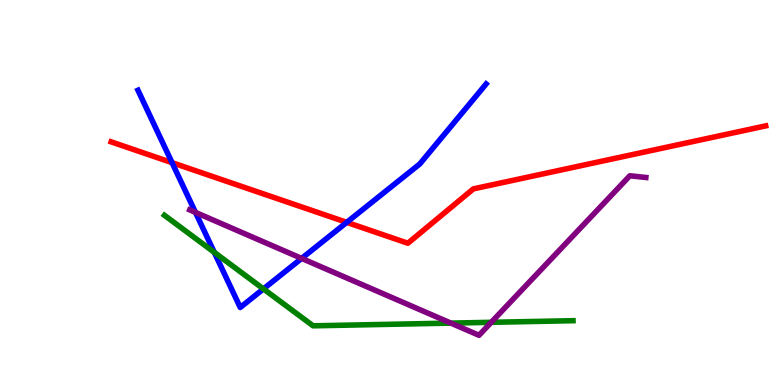[{'lines': ['blue', 'red'], 'intersections': [{'x': 2.22, 'y': 5.77}, {'x': 4.47, 'y': 4.22}]}, {'lines': ['green', 'red'], 'intersections': []}, {'lines': ['purple', 'red'], 'intersections': []}, {'lines': ['blue', 'green'], 'intersections': [{'x': 2.77, 'y': 3.44}, {'x': 3.4, 'y': 2.5}]}, {'lines': ['blue', 'purple'], 'intersections': [{'x': 2.52, 'y': 4.48}, {'x': 3.89, 'y': 3.29}]}, {'lines': ['green', 'purple'], 'intersections': [{'x': 5.82, 'y': 1.61}, {'x': 6.34, 'y': 1.63}]}]